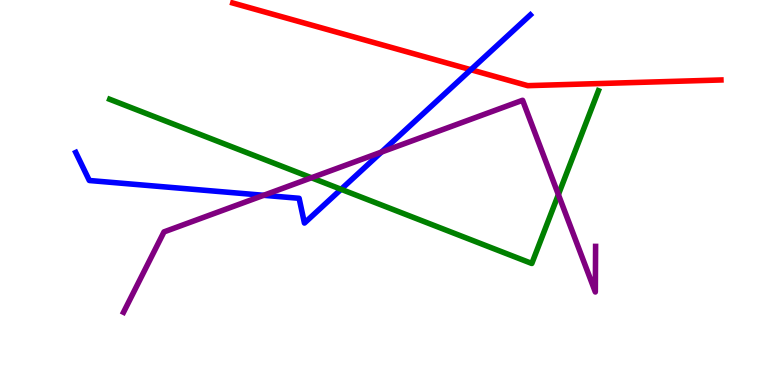[{'lines': ['blue', 'red'], 'intersections': [{'x': 6.08, 'y': 8.19}]}, {'lines': ['green', 'red'], 'intersections': []}, {'lines': ['purple', 'red'], 'intersections': []}, {'lines': ['blue', 'green'], 'intersections': [{'x': 4.4, 'y': 5.08}]}, {'lines': ['blue', 'purple'], 'intersections': [{'x': 3.4, 'y': 4.93}, {'x': 4.92, 'y': 6.05}]}, {'lines': ['green', 'purple'], 'intersections': [{'x': 4.02, 'y': 5.38}, {'x': 7.2, 'y': 4.95}]}]